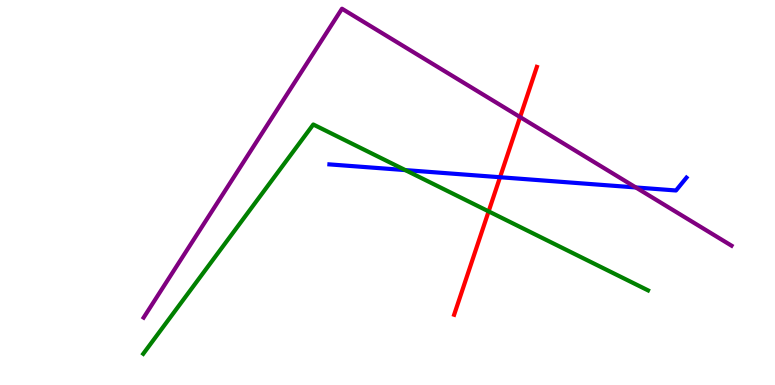[{'lines': ['blue', 'red'], 'intersections': [{'x': 6.45, 'y': 5.4}]}, {'lines': ['green', 'red'], 'intersections': [{'x': 6.3, 'y': 4.51}]}, {'lines': ['purple', 'red'], 'intersections': [{'x': 6.71, 'y': 6.96}]}, {'lines': ['blue', 'green'], 'intersections': [{'x': 5.23, 'y': 5.58}]}, {'lines': ['blue', 'purple'], 'intersections': [{'x': 8.2, 'y': 5.13}]}, {'lines': ['green', 'purple'], 'intersections': []}]